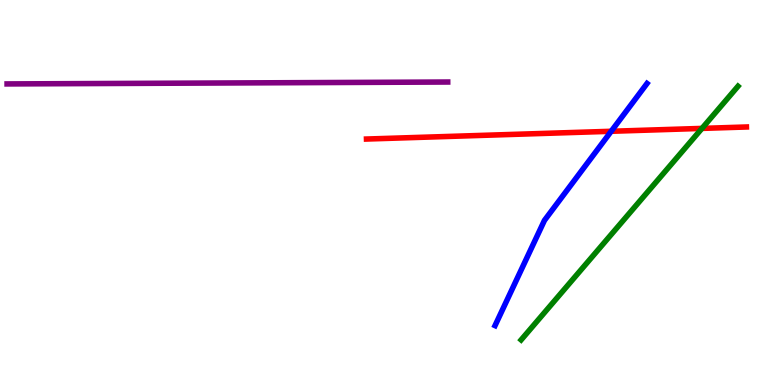[{'lines': ['blue', 'red'], 'intersections': [{'x': 7.89, 'y': 6.59}]}, {'lines': ['green', 'red'], 'intersections': [{'x': 9.06, 'y': 6.66}]}, {'lines': ['purple', 'red'], 'intersections': []}, {'lines': ['blue', 'green'], 'intersections': []}, {'lines': ['blue', 'purple'], 'intersections': []}, {'lines': ['green', 'purple'], 'intersections': []}]